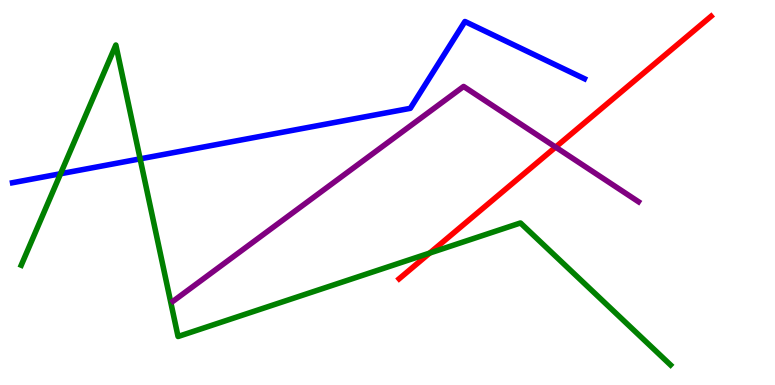[{'lines': ['blue', 'red'], 'intersections': []}, {'lines': ['green', 'red'], 'intersections': [{'x': 5.54, 'y': 3.43}]}, {'lines': ['purple', 'red'], 'intersections': [{'x': 7.17, 'y': 6.18}]}, {'lines': ['blue', 'green'], 'intersections': [{'x': 0.781, 'y': 5.49}, {'x': 1.81, 'y': 5.87}]}, {'lines': ['blue', 'purple'], 'intersections': []}, {'lines': ['green', 'purple'], 'intersections': []}]